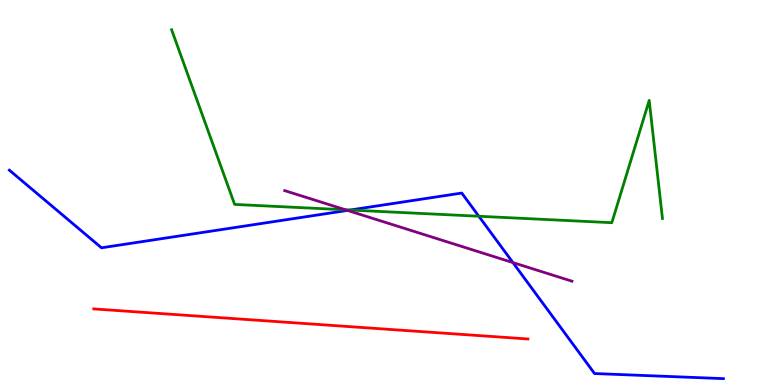[{'lines': ['blue', 'red'], 'intersections': []}, {'lines': ['green', 'red'], 'intersections': []}, {'lines': ['purple', 'red'], 'intersections': []}, {'lines': ['blue', 'green'], 'intersections': [{'x': 4.52, 'y': 4.55}, {'x': 6.18, 'y': 4.38}]}, {'lines': ['blue', 'purple'], 'intersections': [{'x': 4.48, 'y': 4.53}, {'x': 6.62, 'y': 3.18}]}, {'lines': ['green', 'purple'], 'intersections': [{'x': 4.46, 'y': 4.55}]}]